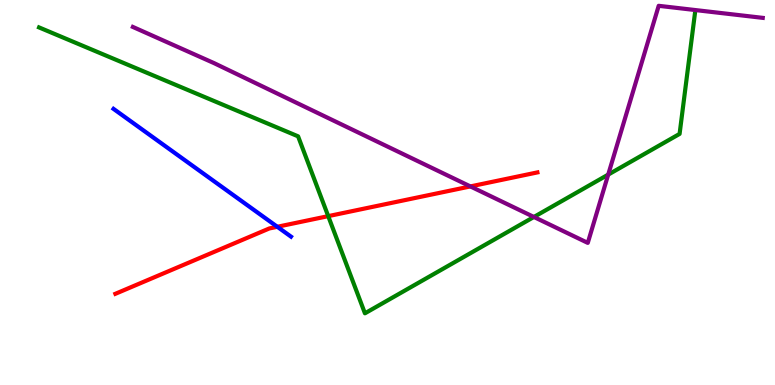[{'lines': ['blue', 'red'], 'intersections': [{'x': 3.58, 'y': 4.11}]}, {'lines': ['green', 'red'], 'intersections': [{'x': 4.24, 'y': 4.39}]}, {'lines': ['purple', 'red'], 'intersections': [{'x': 6.07, 'y': 5.16}]}, {'lines': ['blue', 'green'], 'intersections': []}, {'lines': ['blue', 'purple'], 'intersections': []}, {'lines': ['green', 'purple'], 'intersections': [{'x': 6.89, 'y': 4.36}, {'x': 7.85, 'y': 5.46}]}]